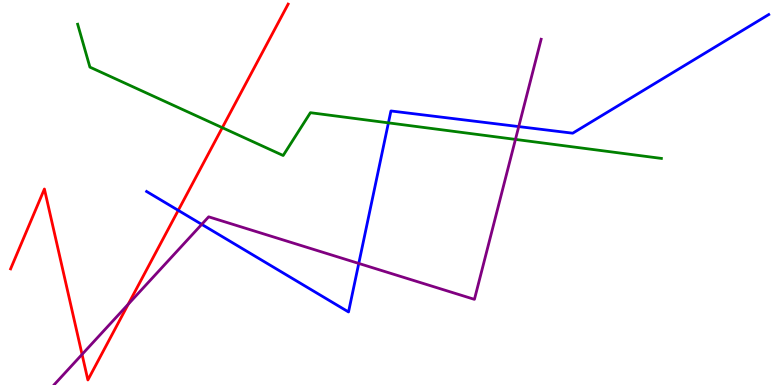[{'lines': ['blue', 'red'], 'intersections': [{'x': 2.3, 'y': 4.54}]}, {'lines': ['green', 'red'], 'intersections': [{'x': 2.87, 'y': 6.68}]}, {'lines': ['purple', 'red'], 'intersections': [{'x': 1.06, 'y': 0.795}, {'x': 1.65, 'y': 2.1}]}, {'lines': ['blue', 'green'], 'intersections': [{'x': 5.01, 'y': 6.81}]}, {'lines': ['blue', 'purple'], 'intersections': [{'x': 2.6, 'y': 4.17}, {'x': 4.63, 'y': 3.16}, {'x': 6.69, 'y': 6.71}]}, {'lines': ['green', 'purple'], 'intersections': [{'x': 6.65, 'y': 6.38}]}]